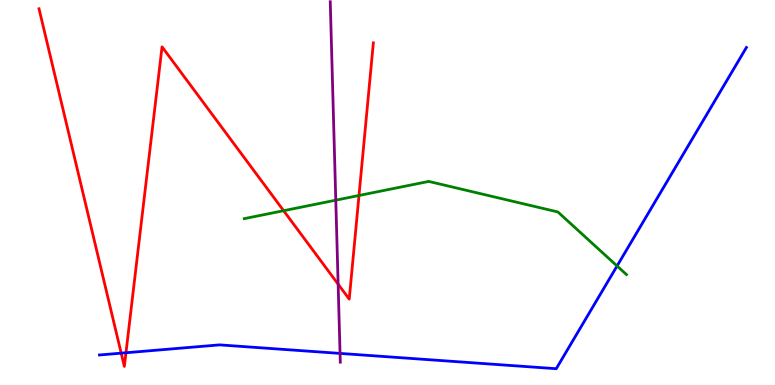[{'lines': ['blue', 'red'], 'intersections': [{'x': 1.56, 'y': 0.827}, {'x': 1.63, 'y': 0.838}]}, {'lines': ['green', 'red'], 'intersections': [{'x': 3.66, 'y': 4.53}, {'x': 4.63, 'y': 4.92}]}, {'lines': ['purple', 'red'], 'intersections': [{'x': 4.36, 'y': 2.62}]}, {'lines': ['blue', 'green'], 'intersections': [{'x': 7.96, 'y': 3.09}]}, {'lines': ['blue', 'purple'], 'intersections': [{'x': 4.39, 'y': 0.821}]}, {'lines': ['green', 'purple'], 'intersections': [{'x': 4.33, 'y': 4.8}]}]